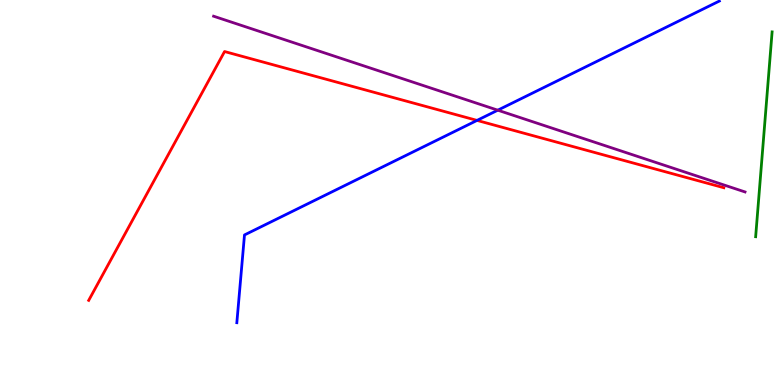[{'lines': ['blue', 'red'], 'intersections': [{'x': 6.16, 'y': 6.87}]}, {'lines': ['green', 'red'], 'intersections': []}, {'lines': ['purple', 'red'], 'intersections': []}, {'lines': ['blue', 'green'], 'intersections': []}, {'lines': ['blue', 'purple'], 'intersections': [{'x': 6.42, 'y': 7.14}]}, {'lines': ['green', 'purple'], 'intersections': []}]